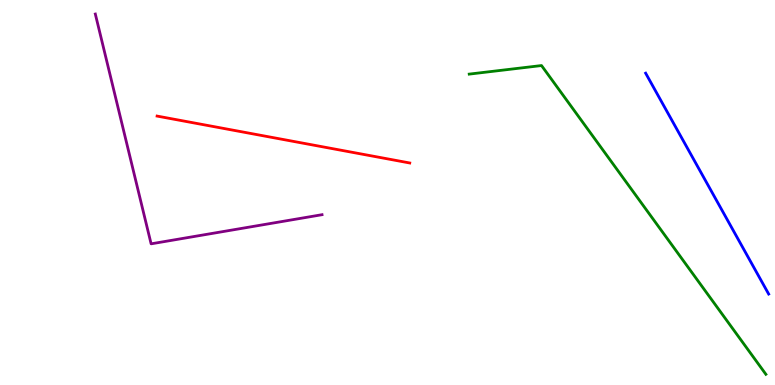[{'lines': ['blue', 'red'], 'intersections': []}, {'lines': ['green', 'red'], 'intersections': []}, {'lines': ['purple', 'red'], 'intersections': []}, {'lines': ['blue', 'green'], 'intersections': []}, {'lines': ['blue', 'purple'], 'intersections': []}, {'lines': ['green', 'purple'], 'intersections': []}]